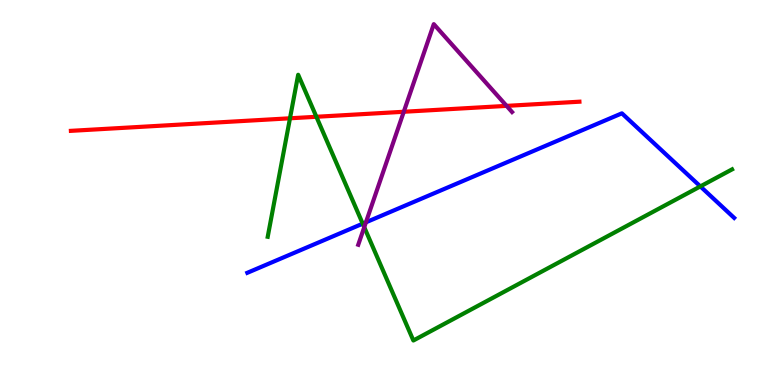[{'lines': ['blue', 'red'], 'intersections': []}, {'lines': ['green', 'red'], 'intersections': [{'x': 3.74, 'y': 6.93}, {'x': 4.08, 'y': 6.97}]}, {'lines': ['purple', 'red'], 'intersections': [{'x': 5.21, 'y': 7.1}, {'x': 6.54, 'y': 7.25}]}, {'lines': ['blue', 'green'], 'intersections': [{'x': 4.68, 'y': 4.19}, {'x': 9.04, 'y': 5.16}]}, {'lines': ['blue', 'purple'], 'intersections': [{'x': 4.72, 'y': 4.23}]}, {'lines': ['green', 'purple'], 'intersections': [{'x': 4.7, 'y': 4.1}]}]